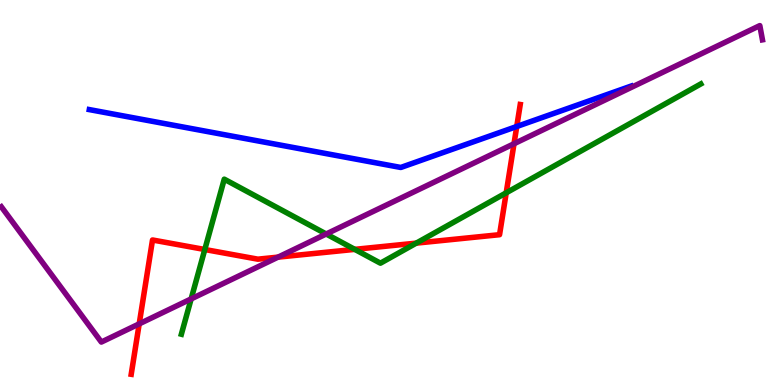[{'lines': ['blue', 'red'], 'intersections': [{'x': 6.67, 'y': 6.71}]}, {'lines': ['green', 'red'], 'intersections': [{'x': 2.64, 'y': 3.52}, {'x': 4.58, 'y': 3.52}, {'x': 5.37, 'y': 3.68}, {'x': 6.53, 'y': 4.99}]}, {'lines': ['purple', 'red'], 'intersections': [{'x': 1.8, 'y': 1.59}, {'x': 3.59, 'y': 3.32}, {'x': 6.63, 'y': 6.27}]}, {'lines': ['blue', 'green'], 'intersections': []}, {'lines': ['blue', 'purple'], 'intersections': []}, {'lines': ['green', 'purple'], 'intersections': [{'x': 2.47, 'y': 2.24}, {'x': 4.21, 'y': 3.92}]}]